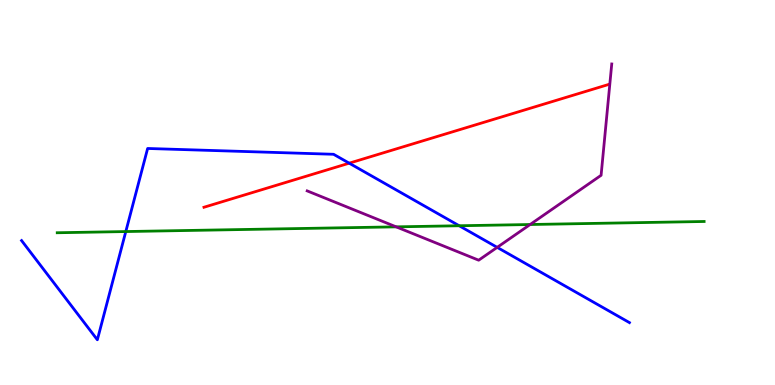[{'lines': ['blue', 'red'], 'intersections': [{'x': 4.51, 'y': 5.76}]}, {'lines': ['green', 'red'], 'intersections': []}, {'lines': ['purple', 'red'], 'intersections': []}, {'lines': ['blue', 'green'], 'intersections': [{'x': 1.62, 'y': 3.99}, {'x': 5.93, 'y': 4.14}]}, {'lines': ['blue', 'purple'], 'intersections': [{'x': 6.42, 'y': 3.57}]}, {'lines': ['green', 'purple'], 'intersections': [{'x': 5.11, 'y': 4.11}, {'x': 6.84, 'y': 4.17}]}]